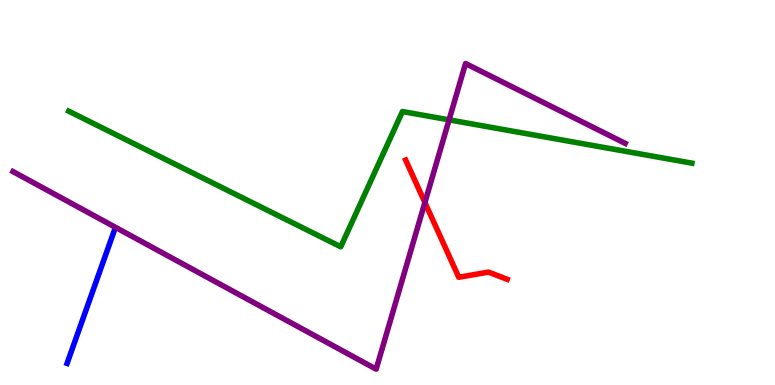[{'lines': ['blue', 'red'], 'intersections': []}, {'lines': ['green', 'red'], 'intersections': []}, {'lines': ['purple', 'red'], 'intersections': [{'x': 5.48, 'y': 4.74}]}, {'lines': ['blue', 'green'], 'intersections': []}, {'lines': ['blue', 'purple'], 'intersections': []}, {'lines': ['green', 'purple'], 'intersections': [{'x': 5.79, 'y': 6.89}]}]